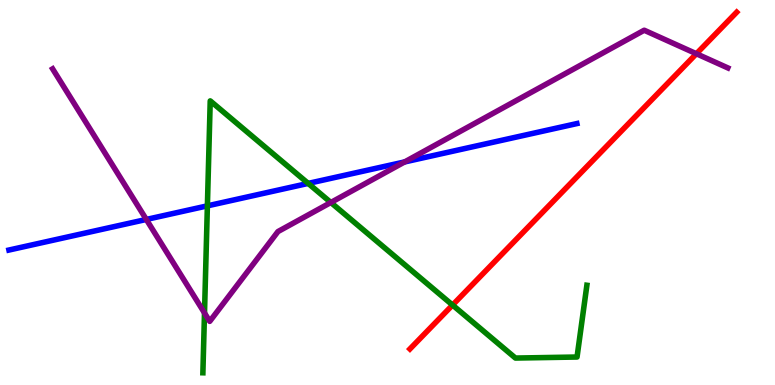[{'lines': ['blue', 'red'], 'intersections': []}, {'lines': ['green', 'red'], 'intersections': [{'x': 5.84, 'y': 2.08}]}, {'lines': ['purple', 'red'], 'intersections': [{'x': 8.99, 'y': 8.6}]}, {'lines': ['blue', 'green'], 'intersections': [{'x': 2.68, 'y': 4.65}, {'x': 3.98, 'y': 5.24}]}, {'lines': ['blue', 'purple'], 'intersections': [{'x': 1.89, 'y': 4.3}, {'x': 5.22, 'y': 5.79}]}, {'lines': ['green', 'purple'], 'intersections': [{'x': 2.64, 'y': 1.87}, {'x': 4.27, 'y': 4.74}]}]